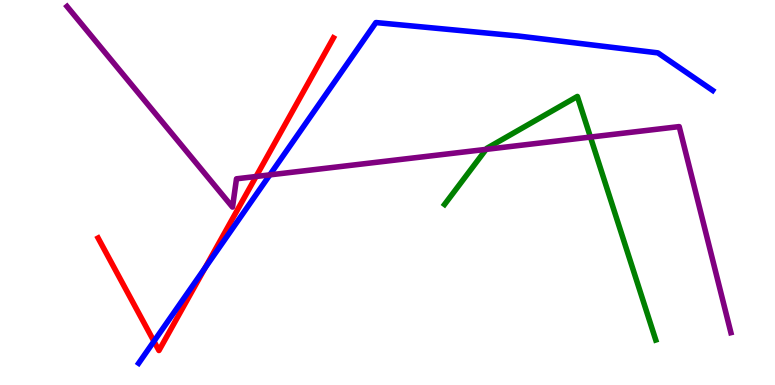[{'lines': ['blue', 'red'], 'intersections': [{'x': 1.99, 'y': 1.14}, {'x': 2.65, 'y': 3.04}]}, {'lines': ['green', 'red'], 'intersections': []}, {'lines': ['purple', 'red'], 'intersections': [{'x': 3.3, 'y': 5.42}]}, {'lines': ['blue', 'green'], 'intersections': []}, {'lines': ['blue', 'purple'], 'intersections': [{'x': 3.48, 'y': 5.46}]}, {'lines': ['green', 'purple'], 'intersections': [{'x': 6.27, 'y': 6.12}, {'x': 7.62, 'y': 6.44}]}]